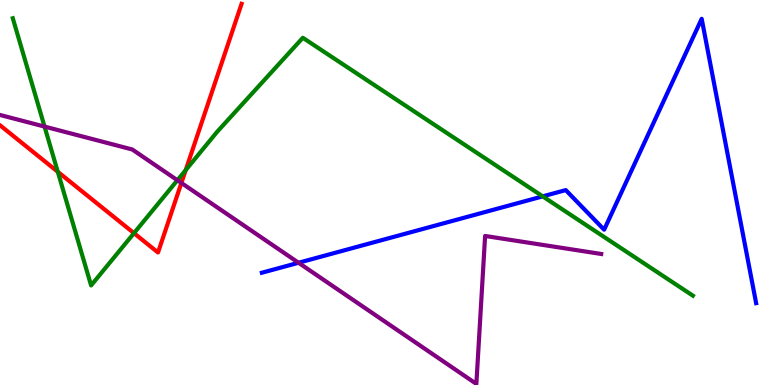[{'lines': ['blue', 'red'], 'intersections': []}, {'lines': ['green', 'red'], 'intersections': [{'x': 0.746, 'y': 5.54}, {'x': 1.73, 'y': 3.94}, {'x': 2.4, 'y': 5.58}]}, {'lines': ['purple', 'red'], 'intersections': [{'x': 2.34, 'y': 5.25}]}, {'lines': ['blue', 'green'], 'intersections': [{'x': 7.0, 'y': 4.9}]}, {'lines': ['blue', 'purple'], 'intersections': [{'x': 3.85, 'y': 3.18}]}, {'lines': ['green', 'purple'], 'intersections': [{'x': 0.575, 'y': 6.71}, {'x': 2.29, 'y': 5.32}]}]